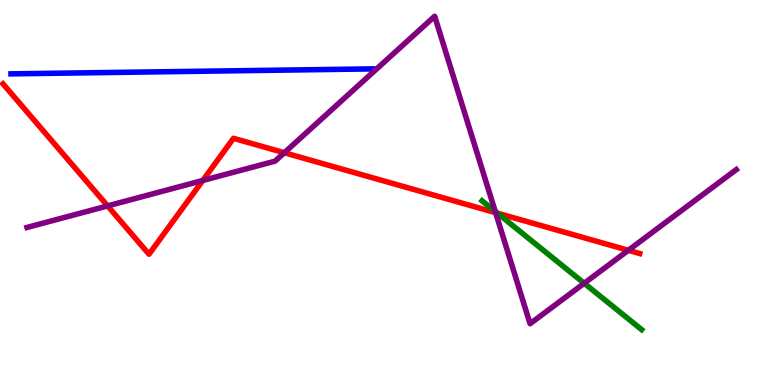[{'lines': ['blue', 'red'], 'intersections': []}, {'lines': ['green', 'red'], 'intersections': [{'x': 6.42, 'y': 4.46}]}, {'lines': ['purple', 'red'], 'intersections': [{'x': 1.39, 'y': 4.65}, {'x': 2.62, 'y': 5.31}, {'x': 3.67, 'y': 6.03}, {'x': 6.39, 'y': 4.48}, {'x': 8.11, 'y': 3.5}]}, {'lines': ['blue', 'green'], 'intersections': []}, {'lines': ['blue', 'purple'], 'intersections': []}, {'lines': ['green', 'purple'], 'intersections': [{'x': 6.39, 'y': 4.51}, {'x': 7.54, 'y': 2.64}]}]